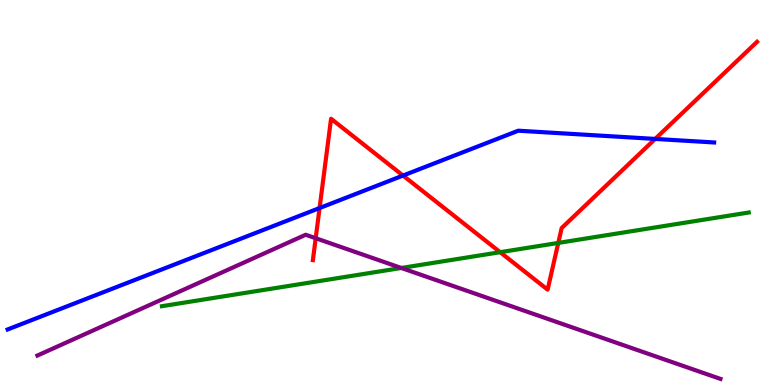[{'lines': ['blue', 'red'], 'intersections': [{'x': 4.12, 'y': 4.6}, {'x': 5.2, 'y': 5.44}, {'x': 8.45, 'y': 6.39}]}, {'lines': ['green', 'red'], 'intersections': [{'x': 6.45, 'y': 3.45}, {'x': 7.2, 'y': 3.69}]}, {'lines': ['purple', 'red'], 'intersections': [{'x': 4.07, 'y': 3.81}]}, {'lines': ['blue', 'green'], 'intersections': []}, {'lines': ['blue', 'purple'], 'intersections': []}, {'lines': ['green', 'purple'], 'intersections': [{'x': 5.18, 'y': 3.04}]}]